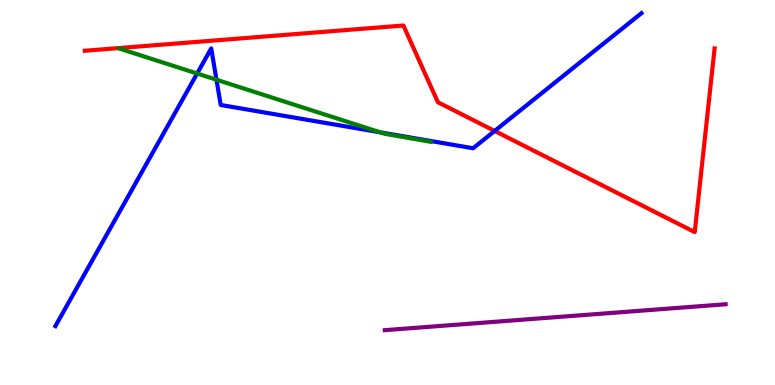[{'lines': ['blue', 'red'], 'intersections': [{'x': 6.38, 'y': 6.6}]}, {'lines': ['green', 'red'], 'intersections': []}, {'lines': ['purple', 'red'], 'intersections': []}, {'lines': ['blue', 'green'], 'intersections': [{'x': 2.54, 'y': 8.09}, {'x': 2.79, 'y': 7.93}, {'x': 4.91, 'y': 6.56}]}, {'lines': ['blue', 'purple'], 'intersections': []}, {'lines': ['green', 'purple'], 'intersections': []}]